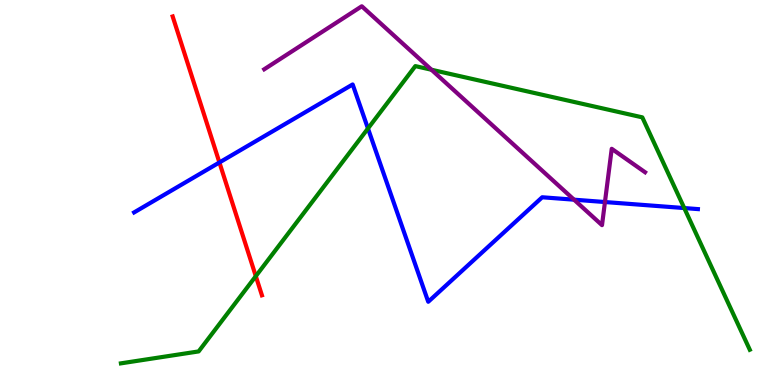[{'lines': ['blue', 'red'], 'intersections': [{'x': 2.83, 'y': 5.78}]}, {'lines': ['green', 'red'], 'intersections': [{'x': 3.3, 'y': 2.83}]}, {'lines': ['purple', 'red'], 'intersections': []}, {'lines': ['blue', 'green'], 'intersections': [{'x': 4.75, 'y': 6.66}, {'x': 8.83, 'y': 4.6}]}, {'lines': ['blue', 'purple'], 'intersections': [{'x': 7.41, 'y': 4.81}, {'x': 7.81, 'y': 4.75}]}, {'lines': ['green', 'purple'], 'intersections': [{'x': 5.57, 'y': 8.19}]}]